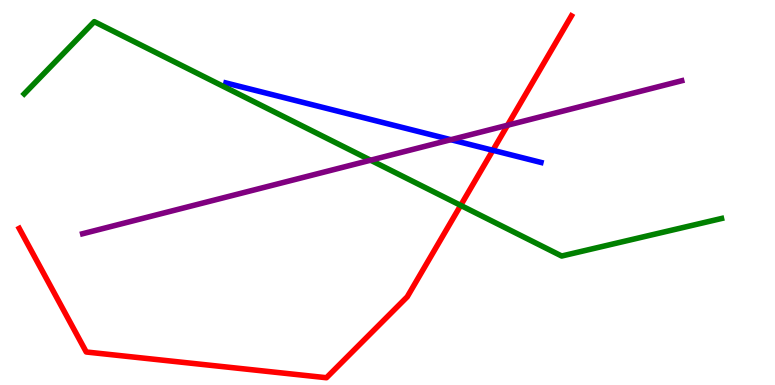[{'lines': ['blue', 'red'], 'intersections': [{'x': 6.36, 'y': 6.1}]}, {'lines': ['green', 'red'], 'intersections': [{'x': 5.94, 'y': 4.67}]}, {'lines': ['purple', 'red'], 'intersections': [{'x': 6.55, 'y': 6.75}]}, {'lines': ['blue', 'green'], 'intersections': []}, {'lines': ['blue', 'purple'], 'intersections': [{'x': 5.82, 'y': 6.37}]}, {'lines': ['green', 'purple'], 'intersections': [{'x': 4.78, 'y': 5.84}]}]